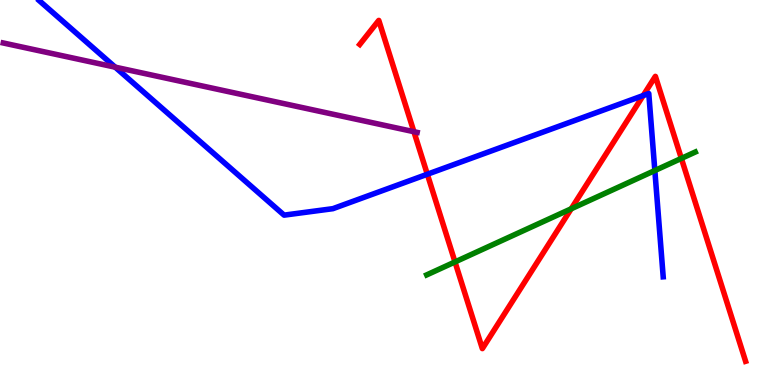[{'lines': ['blue', 'red'], 'intersections': [{'x': 5.51, 'y': 5.47}, {'x': 8.3, 'y': 7.52}]}, {'lines': ['green', 'red'], 'intersections': [{'x': 5.87, 'y': 3.2}, {'x': 7.37, 'y': 4.58}, {'x': 8.79, 'y': 5.89}]}, {'lines': ['purple', 'red'], 'intersections': [{'x': 5.34, 'y': 6.58}]}, {'lines': ['blue', 'green'], 'intersections': [{'x': 8.45, 'y': 5.57}]}, {'lines': ['blue', 'purple'], 'intersections': [{'x': 1.49, 'y': 8.26}]}, {'lines': ['green', 'purple'], 'intersections': []}]